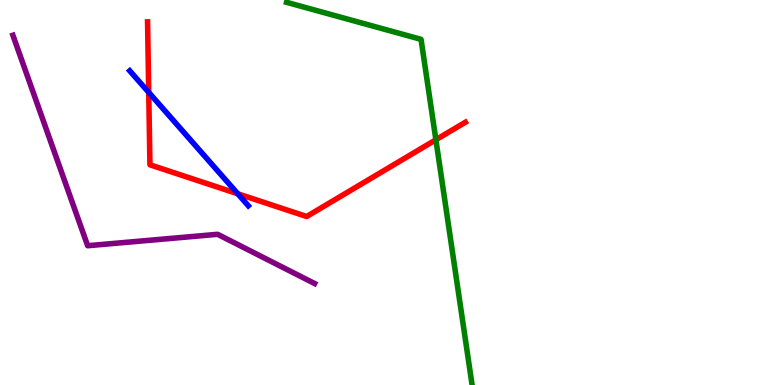[{'lines': ['blue', 'red'], 'intersections': [{'x': 1.92, 'y': 7.6}, {'x': 3.07, 'y': 4.97}]}, {'lines': ['green', 'red'], 'intersections': [{'x': 5.62, 'y': 6.37}]}, {'lines': ['purple', 'red'], 'intersections': []}, {'lines': ['blue', 'green'], 'intersections': []}, {'lines': ['blue', 'purple'], 'intersections': []}, {'lines': ['green', 'purple'], 'intersections': []}]